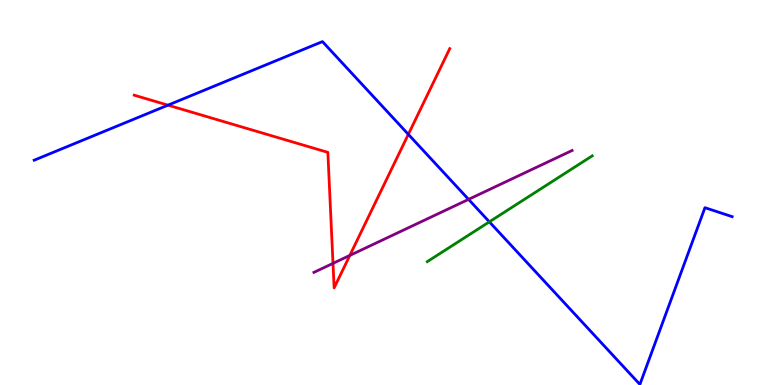[{'lines': ['blue', 'red'], 'intersections': [{'x': 2.17, 'y': 7.27}, {'x': 5.27, 'y': 6.51}]}, {'lines': ['green', 'red'], 'intersections': []}, {'lines': ['purple', 'red'], 'intersections': [{'x': 4.3, 'y': 3.16}, {'x': 4.51, 'y': 3.37}]}, {'lines': ['blue', 'green'], 'intersections': [{'x': 6.31, 'y': 4.24}]}, {'lines': ['blue', 'purple'], 'intersections': [{'x': 6.05, 'y': 4.82}]}, {'lines': ['green', 'purple'], 'intersections': []}]